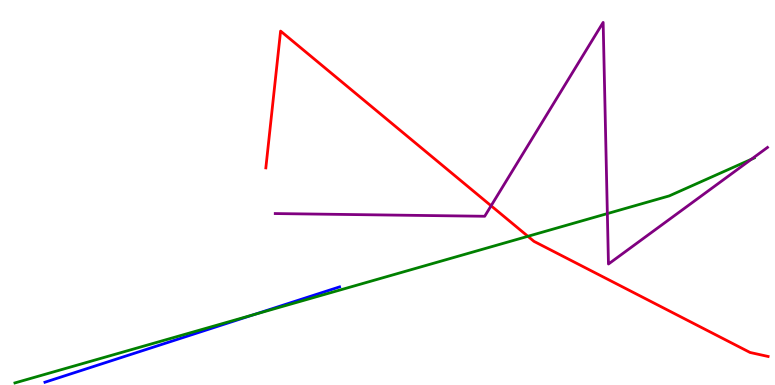[{'lines': ['blue', 'red'], 'intersections': []}, {'lines': ['green', 'red'], 'intersections': [{'x': 6.81, 'y': 3.86}]}, {'lines': ['purple', 'red'], 'intersections': [{'x': 6.34, 'y': 4.66}]}, {'lines': ['blue', 'green'], 'intersections': [{'x': 3.28, 'y': 1.83}]}, {'lines': ['blue', 'purple'], 'intersections': []}, {'lines': ['green', 'purple'], 'intersections': [{'x': 7.84, 'y': 4.45}, {'x': 9.69, 'y': 5.86}]}]